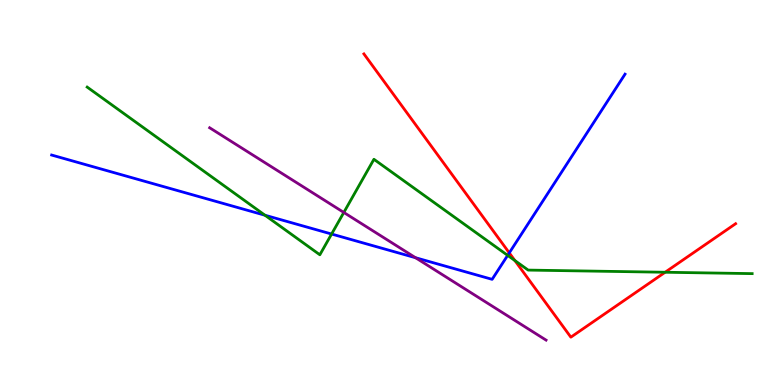[{'lines': ['blue', 'red'], 'intersections': [{'x': 6.57, 'y': 3.43}]}, {'lines': ['green', 'red'], 'intersections': [{'x': 6.64, 'y': 3.23}, {'x': 8.58, 'y': 2.93}]}, {'lines': ['purple', 'red'], 'intersections': []}, {'lines': ['blue', 'green'], 'intersections': [{'x': 3.42, 'y': 4.41}, {'x': 4.28, 'y': 3.92}, {'x': 6.55, 'y': 3.37}]}, {'lines': ['blue', 'purple'], 'intersections': [{'x': 5.36, 'y': 3.31}]}, {'lines': ['green', 'purple'], 'intersections': [{'x': 4.44, 'y': 4.48}]}]